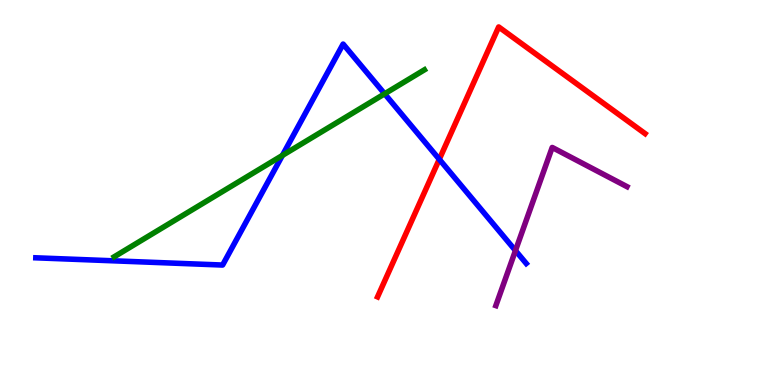[{'lines': ['blue', 'red'], 'intersections': [{'x': 5.67, 'y': 5.86}]}, {'lines': ['green', 'red'], 'intersections': []}, {'lines': ['purple', 'red'], 'intersections': []}, {'lines': ['blue', 'green'], 'intersections': [{'x': 3.64, 'y': 5.96}, {'x': 4.96, 'y': 7.56}]}, {'lines': ['blue', 'purple'], 'intersections': [{'x': 6.65, 'y': 3.49}]}, {'lines': ['green', 'purple'], 'intersections': []}]